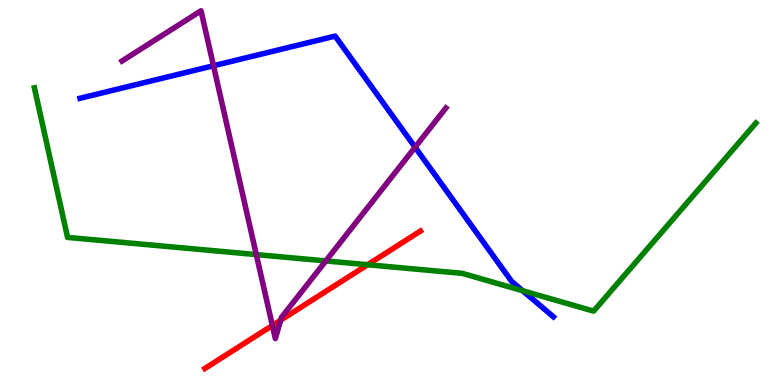[{'lines': ['blue', 'red'], 'intersections': []}, {'lines': ['green', 'red'], 'intersections': [{'x': 4.74, 'y': 3.12}]}, {'lines': ['purple', 'red'], 'intersections': [{'x': 3.51, 'y': 1.55}, {'x': 3.62, 'y': 1.68}]}, {'lines': ['blue', 'green'], 'intersections': [{'x': 6.74, 'y': 2.45}]}, {'lines': ['blue', 'purple'], 'intersections': [{'x': 2.75, 'y': 8.29}, {'x': 5.36, 'y': 6.18}]}, {'lines': ['green', 'purple'], 'intersections': [{'x': 3.31, 'y': 3.39}, {'x': 4.2, 'y': 3.22}]}]